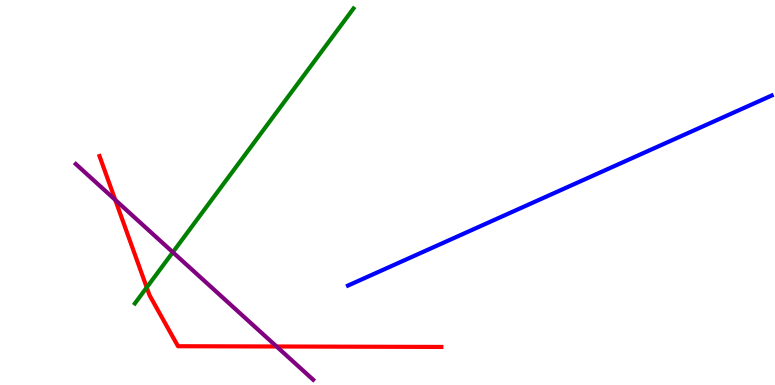[{'lines': ['blue', 'red'], 'intersections': []}, {'lines': ['green', 'red'], 'intersections': [{'x': 1.89, 'y': 2.53}]}, {'lines': ['purple', 'red'], 'intersections': [{'x': 1.49, 'y': 4.81}, {'x': 3.57, 'y': 1.0}]}, {'lines': ['blue', 'green'], 'intersections': []}, {'lines': ['blue', 'purple'], 'intersections': []}, {'lines': ['green', 'purple'], 'intersections': [{'x': 2.23, 'y': 3.45}]}]